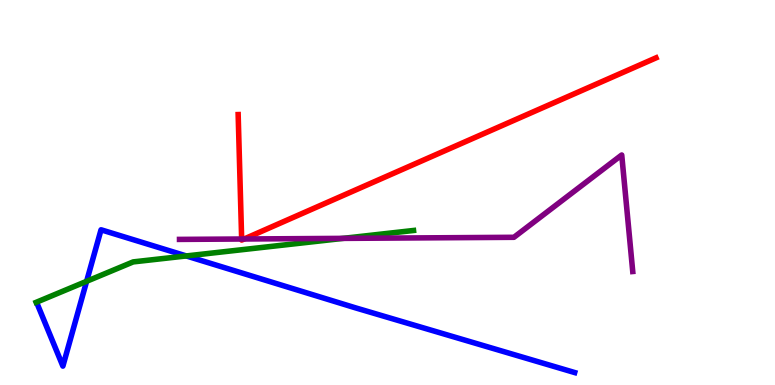[{'lines': ['blue', 'red'], 'intersections': []}, {'lines': ['green', 'red'], 'intersections': []}, {'lines': ['purple', 'red'], 'intersections': [{'x': 3.12, 'y': 3.79}, {'x': 3.15, 'y': 3.79}]}, {'lines': ['blue', 'green'], 'intersections': [{'x': 1.12, 'y': 2.69}, {'x': 2.4, 'y': 3.35}]}, {'lines': ['blue', 'purple'], 'intersections': []}, {'lines': ['green', 'purple'], 'intersections': [{'x': 4.43, 'y': 3.81}]}]